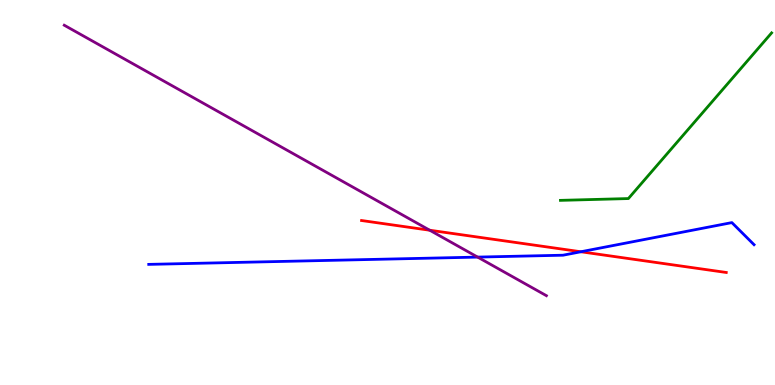[{'lines': ['blue', 'red'], 'intersections': [{'x': 7.5, 'y': 3.46}]}, {'lines': ['green', 'red'], 'intersections': []}, {'lines': ['purple', 'red'], 'intersections': [{'x': 5.54, 'y': 4.02}]}, {'lines': ['blue', 'green'], 'intersections': []}, {'lines': ['blue', 'purple'], 'intersections': [{'x': 6.16, 'y': 3.32}]}, {'lines': ['green', 'purple'], 'intersections': []}]